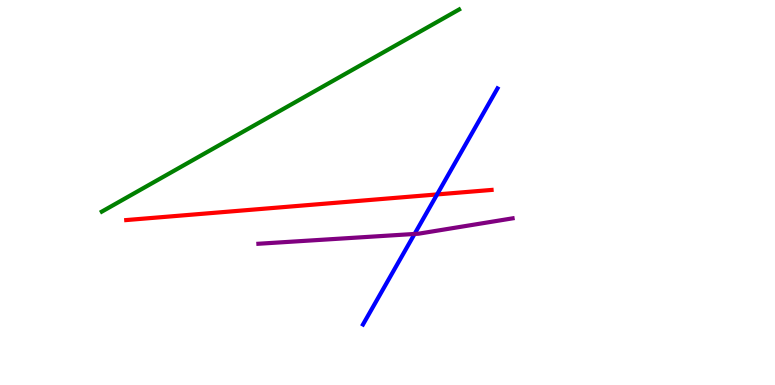[{'lines': ['blue', 'red'], 'intersections': [{'x': 5.64, 'y': 4.95}]}, {'lines': ['green', 'red'], 'intersections': []}, {'lines': ['purple', 'red'], 'intersections': []}, {'lines': ['blue', 'green'], 'intersections': []}, {'lines': ['blue', 'purple'], 'intersections': [{'x': 5.35, 'y': 3.92}]}, {'lines': ['green', 'purple'], 'intersections': []}]